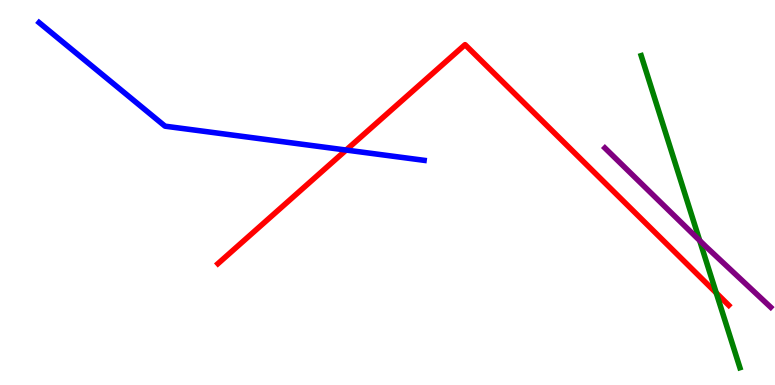[{'lines': ['blue', 'red'], 'intersections': [{'x': 4.47, 'y': 6.1}]}, {'lines': ['green', 'red'], 'intersections': [{'x': 9.24, 'y': 2.39}]}, {'lines': ['purple', 'red'], 'intersections': []}, {'lines': ['blue', 'green'], 'intersections': []}, {'lines': ['blue', 'purple'], 'intersections': []}, {'lines': ['green', 'purple'], 'intersections': [{'x': 9.03, 'y': 3.75}]}]